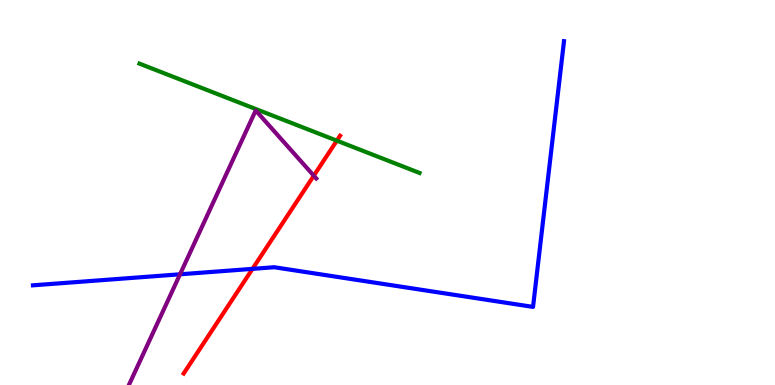[{'lines': ['blue', 'red'], 'intersections': [{'x': 3.26, 'y': 3.02}]}, {'lines': ['green', 'red'], 'intersections': [{'x': 4.35, 'y': 6.35}]}, {'lines': ['purple', 'red'], 'intersections': [{'x': 4.05, 'y': 5.44}]}, {'lines': ['blue', 'green'], 'intersections': []}, {'lines': ['blue', 'purple'], 'intersections': [{'x': 2.32, 'y': 2.88}]}, {'lines': ['green', 'purple'], 'intersections': []}]